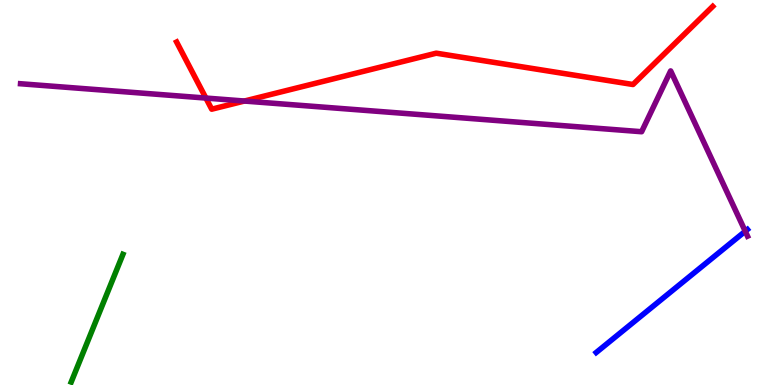[{'lines': ['blue', 'red'], 'intersections': []}, {'lines': ['green', 'red'], 'intersections': []}, {'lines': ['purple', 'red'], 'intersections': [{'x': 2.66, 'y': 7.45}, {'x': 3.15, 'y': 7.38}]}, {'lines': ['blue', 'green'], 'intersections': []}, {'lines': ['blue', 'purple'], 'intersections': [{'x': 9.62, 'y': 3.99}]}, {'lines': ['green', 'purple'], 'intersections': []}]